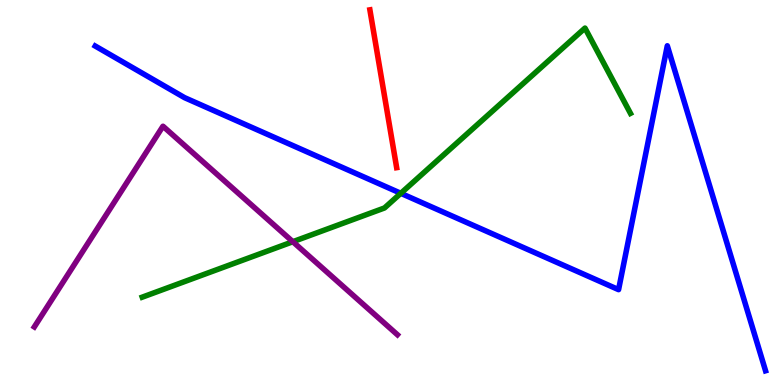[{'lines': ['blue', 'red'], 'intersections': []}, {'lines': ['green', 'red'], 'intersections': []}, {'lines': ['purple', 'red'], 'intersections': []}, {'lines': ['blue', 'green'], 'intersections': [{'x': 5.17, 'y': 4.98}]}, {'lines': ['blue', 'purple'], 'intersections': []}, {'lines': ['green', 'purple'], 'intersections': [{'x': 3.78, 'y': 3.72}]}]